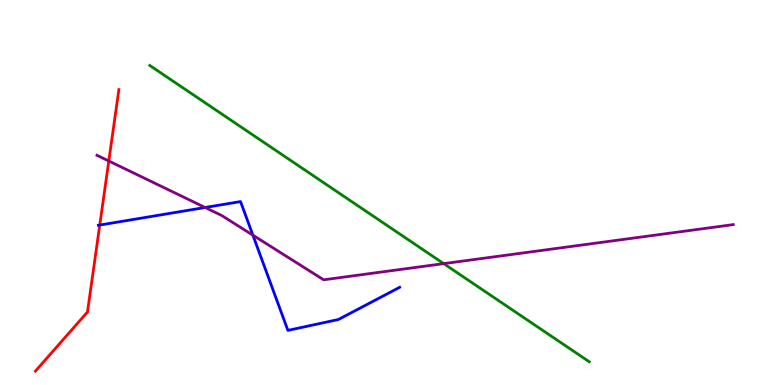[{'lines': ['blue', 'red'], 'intersections': [{'x': 1.29, 'y': 4.15}]}, {'lines': ['green', 'red'], 'intersections': []}, {'lines': ['purple', 'red'], 'intersections': [{'x': 1.4, 'y': 5.82}]}, {'lines': ['blue', 'green'], 'intersections': []}, {'lines': ['blue', 'purple'], 'intersections': [{'x': 2.65, 'y': 4.61}, {'x': 3.26, 'y': 3.89}]}, {'lines': ['green', 'purple'], 'intersections': [{'x': 5.73, 'y': 3.15}]}]